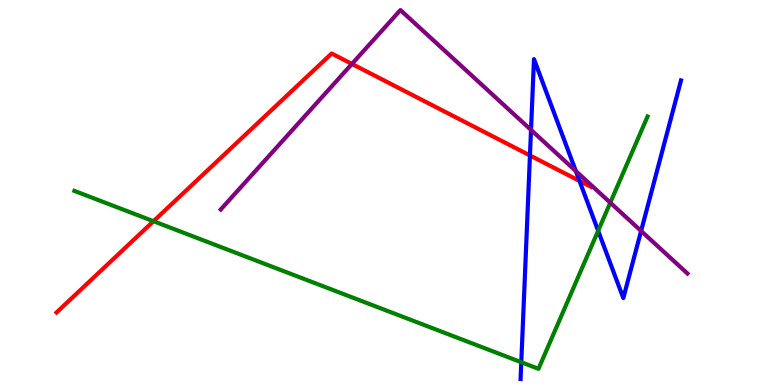[{'lines': ['blue', 'red'], 'intersections': [{'x': 6.84, 'y': 5.96}, {'x': 7.48, 'y': 5.3}]}, {'lines': ['green', 'red'], 'intersections': [{'x': 1.98, 'y': 4.25}]}, {'lines': ['purple', 'red'], 'intersections': [{'x': 4.54, 'y': 8.34}]}, {'lines': ['blue', 'green'], 'intersections': [{'x': 6.73, 'y': 0.591}, {'x': 7.72, 'y': 4.01}]}, {'lines': ['blue', 'purple'], 'intersections': [{'x': 6.85, 'y': 6.63}, {'x': 7.43, 'y': 5.56}, {'x': 8.27, 'y': 4.0}]}, {'lines': ['green', 'purple'], 'intersections': [{'x': 7.87, 'y': 4.74}]}]